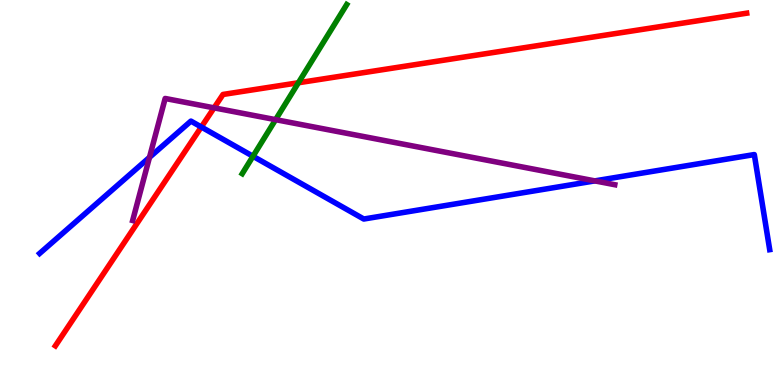[{'lines': ['blue', 'red'], 'intersections': [{'x': 2.6, 'y': 6.7}]}, {'lines': ['green', 'red'], 'intersections': [{'x': 3.85, 'y': 7.85}]}, {'lines': ['purple', 'red'], 'intersections': [{'x': 2.76, 'y': 7.2}]}, {'lines': ['blue', 'green'], 'intersections': [{'x': 3.26, 'y': 5.94}]}, {'lines': ['blue', 'purple'], 'intersections': [{'x': 1.93, 'y': 5.91}, {'x': 7.68, 'y': 5.3}]}, {'lines': ['green', 'purple'], 'intersections': [{'x': 3.56, 'y': 6.89}]}]